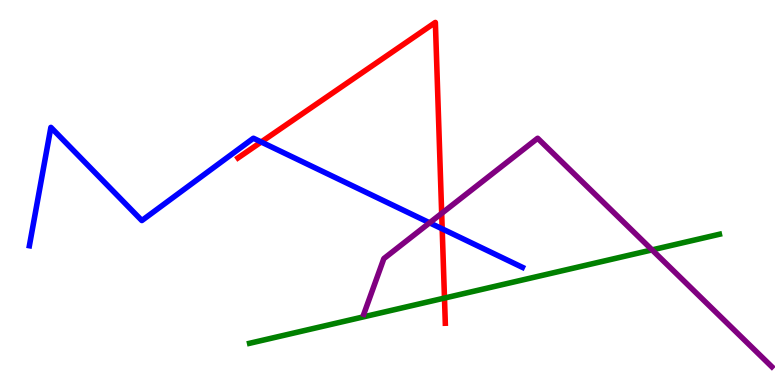[{'lines': ['blue', 'red'], 'intersections': [{'x': 3.37, 'y': 6.31}, {'x': 5.71, 'y': 4.06}]}, {'lines': ['green', 'red'], 'intersections': [{'x': 5.74, 'y': 2.26}]}, {'lines': ['purple', 'red'], 'intersections': [{'x': 5.7, 'y': 4.46}]}, {'lines': ['blue', 'green'], 'intersections': []}, {'lines': ['blue', 'purple'], 'intersections': [{'x': 5.54, 'y': 4.21}]}, {'lines': ['green', 'purple'], 'intersections': [{'x': 8.41, 'y': 3.51}]}]